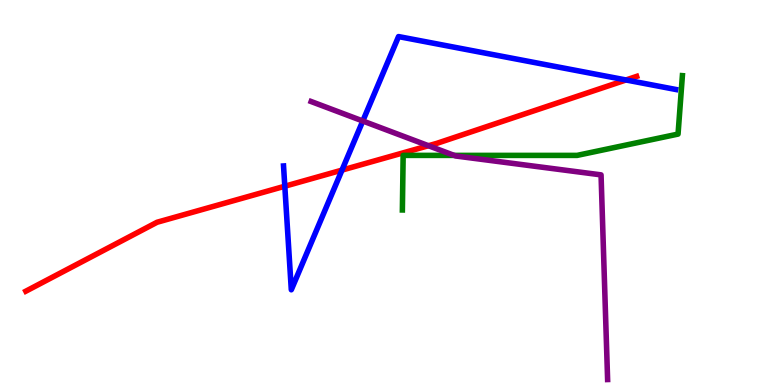[{'lines': ['blue', 'red'], 'intersections': [{'x': 3.67, 'y': 5.16}, {'x': 4.41, 'y': 5.58}, {'x': 8.08, 'y': 7.92}]}, {'lines': ['green', 'red'], 'intersections': []}, {'lines': ['purple', 'red'], 'intersections': [{'x': 5.53, 'y': 6.22}]}, {'lines': ['blue', 'green'], 'intersections': []}, {'lines': ['blue', 'purple'], 'intersections': [{'x': 4.68, 'y': 6.86}]}, {'lines': ['green', 'purple'], 'intersections': [{'x': 5.86, 'y': 5.96}]}]